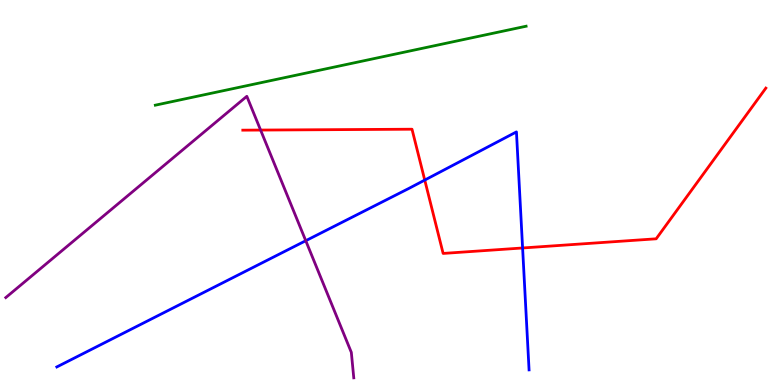[{'lines': ['blue', 'red'], 'intersections': [{'x': 5.48, 'y': 5.32}, {'x': 6.74, 'y': 3.56}]}, {'lines': ['green', 'red'], 'intersections': []}, {'lines': ['purple', 'red'], 'intersections': [{'x': 3.36, 'y': 6.62}]}, {'lines': ['blue', 'green'], 'intersections': []}, {'lines': ['blue', 'purple'], 'intersections': [{'x': 3.95, 'y': 3.75}]}, {'lines': ['green', 'purple'], 'intersections': []}]